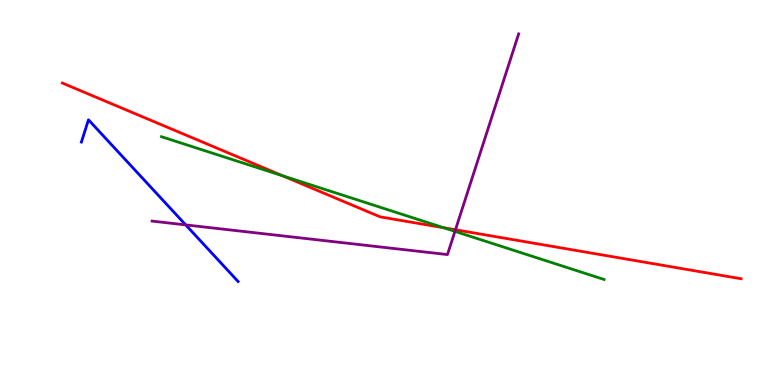[{'lines': ['blue', 'red'], 'intersections': []}, {'lines': ['green', 'red'], 'intersections': [{'x': 3.65, 'y': 5.43}, {'x': 5.73, 'y': 4.08}]}, {'lines': ['purple', 'red'], 'intersections': [{'x': 5.88, 'y': 4.03}]}, {'lines': ['blue', 'green'], 'intersections': []}, {'lines': ['blue', 'purple'], 'intersections': [{'x': 2.4, 'y': 4.16}]}, {'lines': ['green', 'purple'], 'intersections': [{'x': 5.87, 'y': 3.99}]}]